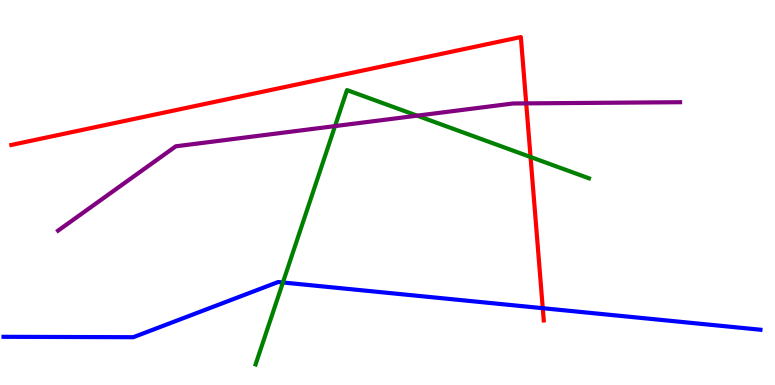[{'lines': ['blue', 'red'], 'intersections': [{'x': 7.0, 'y': 1.99}]}, {'lines': ['green', 'red'], 'intersections': [{'x': 6.85, 'y': 5.92}]}, {'lines': ['purple', 'red'], 'intersections': [{'x': 6.79, 'y': 7.31}]}, {'lines': ['blue', 'green'], 'intersections': [{'x': 3.65, 'y': 2.66}]}, {'lines': ['blue', 'purple'], 'intersections': []}, {'lines': ['green', 'purple'], 'intersections': [{'x': 4.32, 'y': 6.72}, {'x': 5.38, 'y': 7.0}]}]